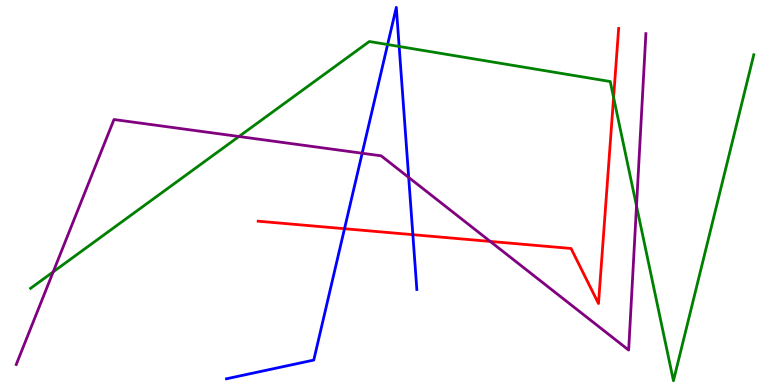[{'lines': ['blue', 'red'], 'intersections': [{'x': 4.45, 'y': 4.06}, {'x': 5.33, 'y': 3.9}]}, {'lines': ['green', 'red'], 'intersections': [{'x': 7.92, 'y': 7.47}]}, {'lines': ['purple', 'red'], 'intersections': [{'x': 6.33, 'y': 3.73}]}, {'lines': ['blue', 'green'], 'intersections': [{'x': 5.0, 'y': 8.84}, {'x': 5.15, 'y': 8.79}]}, {'lines': ['blue', 'purple'], 'intersections': [{'x': 4.67, 'y': 6.02}, {'x': 5.27, 'y': 5.39}]}, {'lines': ['green', 'purple'], 'intersections': [{'x': 0.686, 'y': 2.94}, {'x': 3.08, 'y': 6.45}, {'x': 8.21, 'y': 4.65}]}]